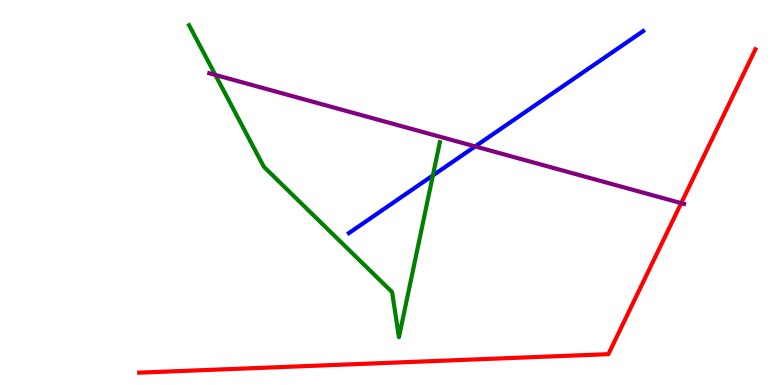[{'lines': ['blue', 'red'], 'intersections': []}, {'lines': ['green', 'red'], 'intersections': []}, {'lines': ['purple', 'red'], 'intersections': [{'x': 8.79, 'y': 4.72}]}, {'lines': ['blue', 'green'], 'intersections': [{'x': 5.59, 'y': 5.44}]}, {'lines': ['blue', 'purple'], 'intersections': [{'x': 6.13, 'y': 6.2}]}, {'lines': ['green', 'purple'], 'intersections': [{'x': 2.78, 'y': 8.05}]}]